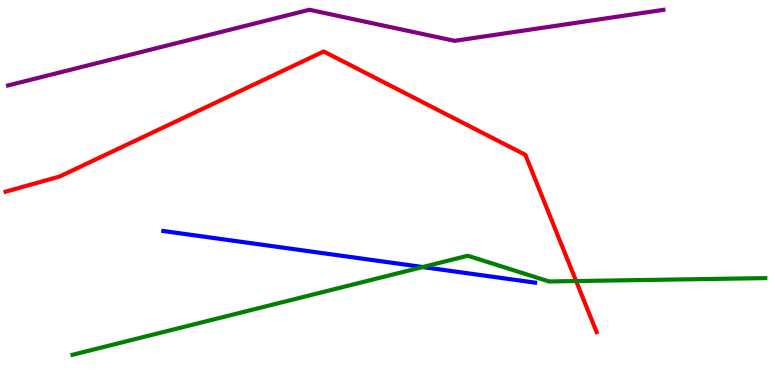[{'lines': ['blue', 'red'], 'intersections': []}, {'lines': ['green', 'red'], 'intersections': [{'x': 7.43, 'y': 2.7}]}, {'lines': ['purple', 'red'], 'intersections': []}, {'lines': ['blue', 'green'], 'intersections': [{'x': 5.45, 'y': 3.06}]}, {'lines': ['blue', 'purple'], 'intersections': []}, {'lines': ['green', 'purple'], 'intersections': []}]